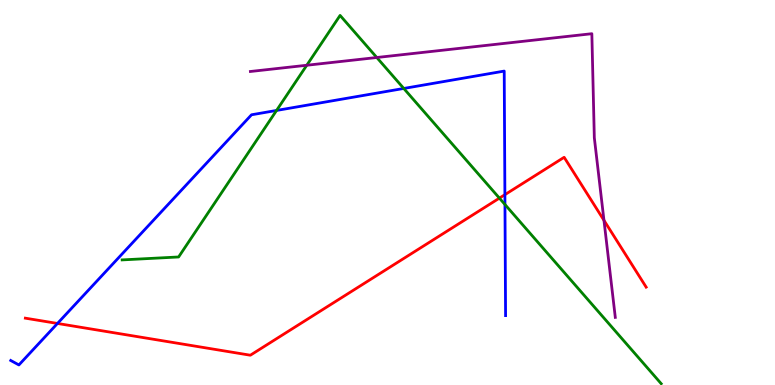[{'lines': ['blue', 'red'], 'intersections': [{'x': 0.742, 'y': 1.6}, {'x': 6.51, 'y': 4.94}]}, {'lines': ['green', 'red'], 'intersections': [{'x': 6.44, 'y': 4.85}]}, {'lines': ['purple', 'red'], 'intersections': [{'x': 7.79, 'y': 4.28}]}, {'lines': ['blue', 'green'], 'intersections': [{'x': 3.57, 'y': 7.13}, {'x': 5.21, 'y': 7.7}, {'x': 6.52, 'y': 4.69}]}, {'lines': ['blue', 'purple'], 'intersections': []}, {'lines': ['green', 'purple'], 'intersections': [{'x': 3.96, 'y': 8.31}, {'x': 4.86, 'y': 8.51}]}]